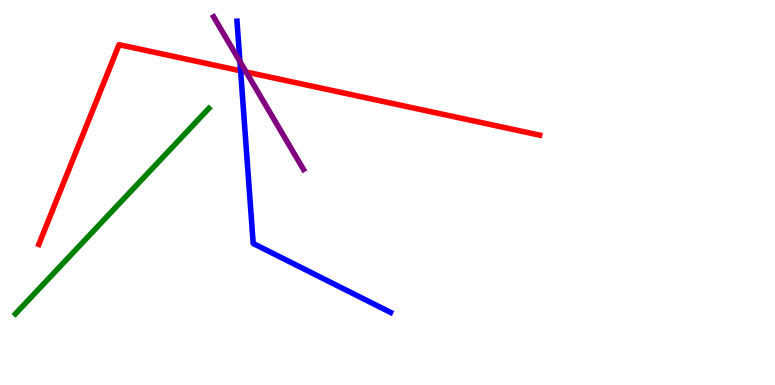[{'lines': ['blue', 'red'], 'intersections': [{'x': 3.1, 'y': 8.16}]}, {'lines': ['green', 'red'], 'intersections': []}, {'lines': ['purple', 'red'], 'intersections': [{'x': 3.18, 'y': 8.13}]}, {'lines': ['blue', 'green'], 'intersections': []}, {'lines': ['blue', 'purple'], 'intersections': [{'x': 3.1, 'y': 8.4}]}, {'lines': ['green', 'purple'], 'intersections': []}]